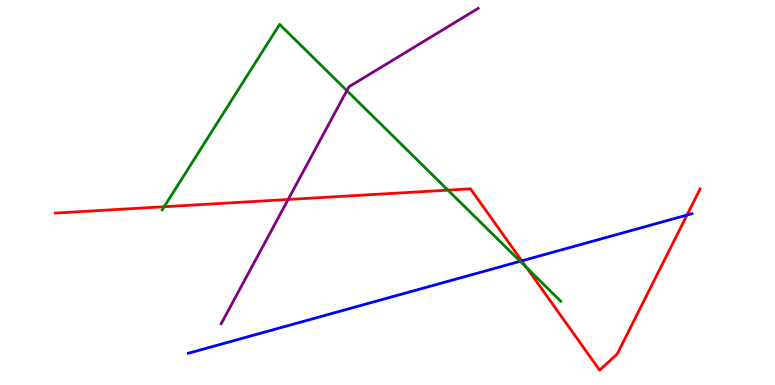[{'lines': ['blue', 'red'], 'intersections': [{'x': 6.73, 'y': 3.22}, {'x': 8.86, 'y': 4.41}]}, {'lines': ['green', 'red'], 'intersections': [{'x': 2.12, 'y': 4.63}, {'x': 5.78, 'y': 5.06}, {'x': 6.79, 'y': 3.05}]}, {'lines': ['purple', 'red'], 'intersections': [{'x': 3.72, 'y': 4.82}]}, {'lines': ['blue', 'green'], 'intersections': [{'x': 6.71, 'y': 3.21}]}, {'lines': ['blue', 'purple'], 'intersections': []}, {'lines': ['green', 'purple'], 'intersections': [{'x': 4.48, 'y': 7.65}]}]